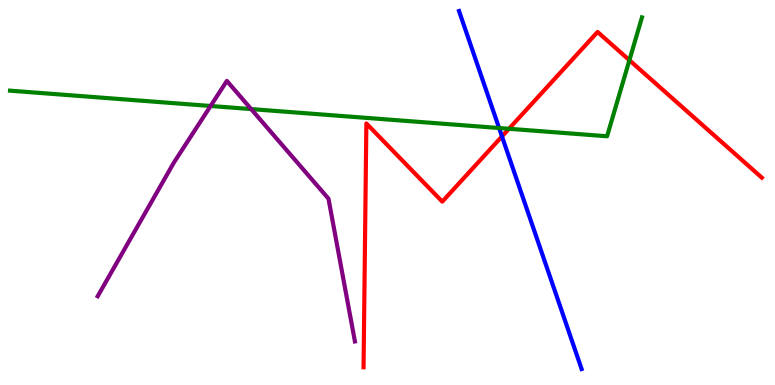[{'lines': ['blue', 'red'], 'intersections': [{'x': 6.48, 'y': 6.46}]}, {'lines': ['green', 'red'], 'intersections': [{'x': 6.57, 'y': 6.66}, {'x': 8.12, 'y': 8.44}]}, {'lines': ['purple', 'red'], 'intersections': []}, {'lines': ['blue', 'green'], 'intersections': [{'x': 6.44, 'y': 6.67}]}, {'lines': ['blue', 'purple'], 'intersections': []}, {'lines': ['green', 'purple'], 'intersections': [{'x': 2.72, 'y': 7.25}, {'x': 3.24, 'y': 7.17}]}]